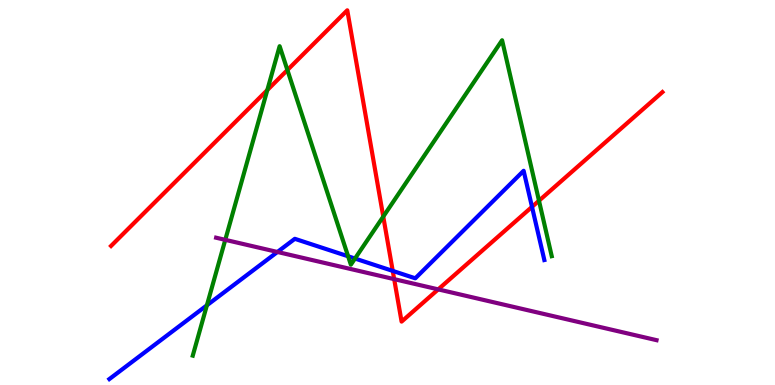[{'lines': ['blue', 'red'], 'intersections': [{'x': 5.07, 'y': 2.96}, {'x': 6.86, 'y': 4.63}]}, {'lines': ['green', 'red'], 'intersections': [{'x': 3.45, 'y': 7.66}, {'x': 3.71, 'y': 8.18}, {'x': 4.95, 'y': 4.37}, {'x': 6.95, 'y': 4.79}]}, {'lines': ['purple', 'red'], 'intersections': [{'x': 5.09, 'y': 2.75}, {'x': 5.65, 'y': 2.48}]}, {'lines': ['blue', 'green'], 'intersections': [{'x': 2.67, 'y': 2.07}, {'x': 4.49, 'y': 3.34}, {'x': 4.58, 'y': 3.28}]}, {'lines': ['blue', 'purple'], 'intersections': [{'x': 3.58, 'y': 3.46}]}, {'lines': ['green', 'purple'], 'intersections': [{'x': 2.91, 'y': 3.77}]}]